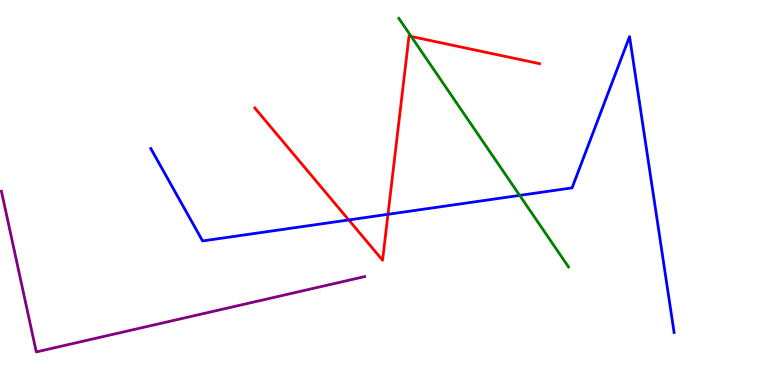[{'lines': ['blue', 'red'], 'intersections': [{'x': 4.5, 'y': 4.29}, {'x': 5.01, 'y': 4.43}]}, {'lines': ['green', 'red'], 'intersections': [{'x': 5.31, 'y': 9.05}]}, {'lines': ['purple', 'red'], 'intersections': []}, {'lines': ['blue', 'green'], 'intersections': [{'x': 6.71, 'y': 4.92}]}, {'lines': ['blue', 'purple'], 'intersections': []}, {'lines': ['green', 'purple'], 'intersections': []}]